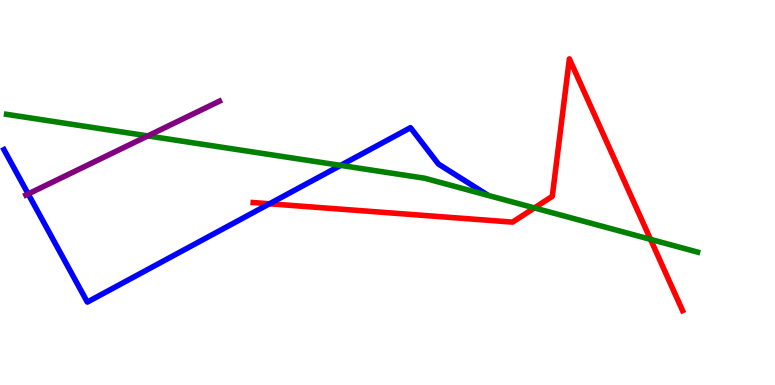[{'lines': ['blue', 'red'], 'intersections': [{'x': 3.48, 'y': 4.71}]}, {'lines': ['green', 'red'], 'intersections': [{'x': 6.9, 'y': 4.6}, {'x': 8.39, 'y': 3.78}]}, {'lines': ['purple', 'red'], 'intersections': []}, {'lines': ['blue', 'green'], 'intersections': [{'x': 4.4, 'y': 5.7}]}, {'lines': ['blue', 'purple'], 'intersections': [{'x': 0.364, 'y': 4.96}]}, {'lines': ['green', 'purple'], 'intersections': [{'x': 1.91, 'y': 6.47}]}]